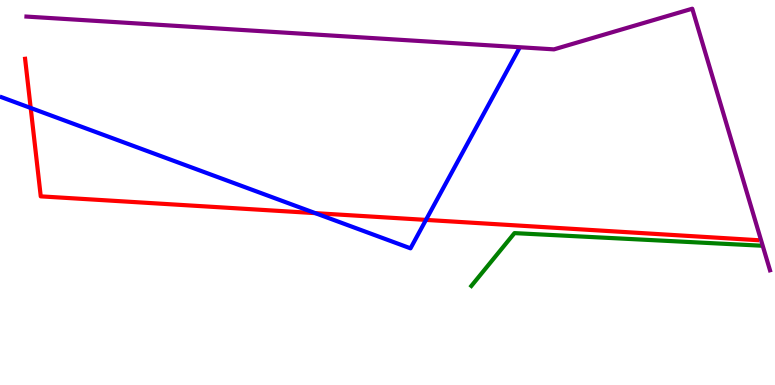[{'lines': ['blue', 'red'], 'intersections': [{'x': 0.396, 'y': 7.2}, {'x': 4.07, 'y': 4.46}, {'x': 5.5, 'y': 4.29}]}, {'lines': ['green', 'red'], 'intersections': []}, {'lines': ['purple', 'red'], 'intersections': []}, {'lines': ['blue', 'green'], 'intersections': []}, {'lines': ['blue', 'purple'], 'intersections': []}, {'lines': ['green', 'purple'], 'intersections': []}]